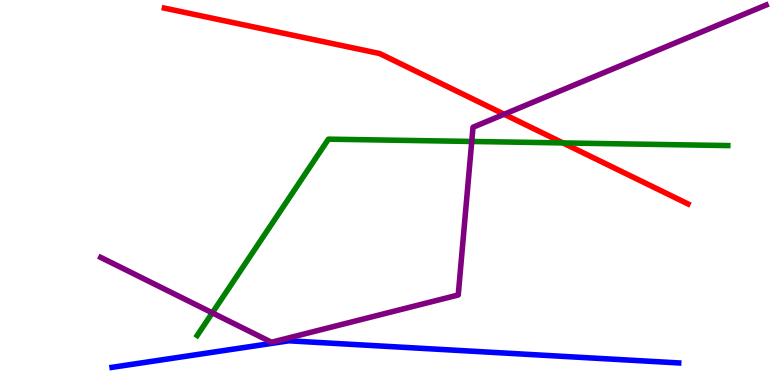[{'lines': ['blue', 'red'], 'intersections': []}, {'lines': ['green', 'red'], 'intersections': [{'x': 7.26, 'y': 6.29}]}, {'lines': ['purple', 'red'], 'intersections': [{'x': 6.51, 'y': 7.03}]}, {'lines': ['blue', 'green'], 'intersections': []}, {'lines': ['blue', 'purple'], 'intersections': []}, {'lines': ['green', 'purple'], 'intersections': [{'x': 2.74, 'y': 1.87}, {'x': 6.09, 'y': 6.33}]}]